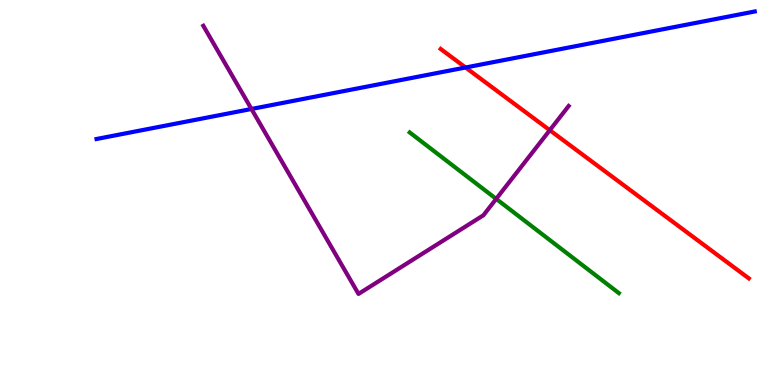[{'lines': ['blue', 'red'], 'intersections': [{'x': 6.01, 'y': 8.25}]}, {'lines': ['green', 'red'], 'intersections': []}, {'lines': ['purple', 'red'], 'intersections': [{'x': 7.09, 'y': 6.62}]}, {'lines': ['blue', 'green'], 'intersections': []}, {'lines': ['blue', 'purple'], 'intersections': [{'x': 3.24, 'y': 7.17}]}, {'lines': ['green', 'purple'], 'intersections': [{'x': 6.4, 'y': 4.83}]}]